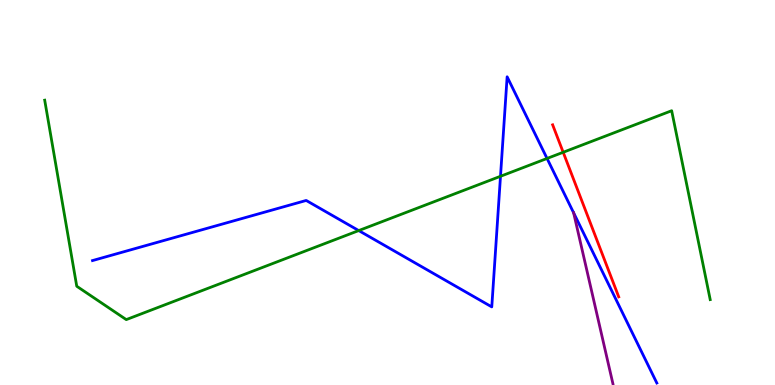[{'lines': ['blue', 'red'], 'intersections': []}, {'lines': ['green', 'red'], 'intersections': [{'x': 7.27, 'y': 6.04}]}, {'lines': ['purple', 'red'], 'intersections': []}, {'lines': ['blue', 'green'], 'intersections': [{'x': 4.63, 'y': 4.01}, {'x': 6.46, 'y': 5.42}, {'x': 7.06, 'y': 5.88}]}, {'lines': ['blue', 'purple'], 'intersections': [{'x': 7.4, 'y': 4.47}]}, {'lines': ['green', 'purple'], 'intersections': []}]